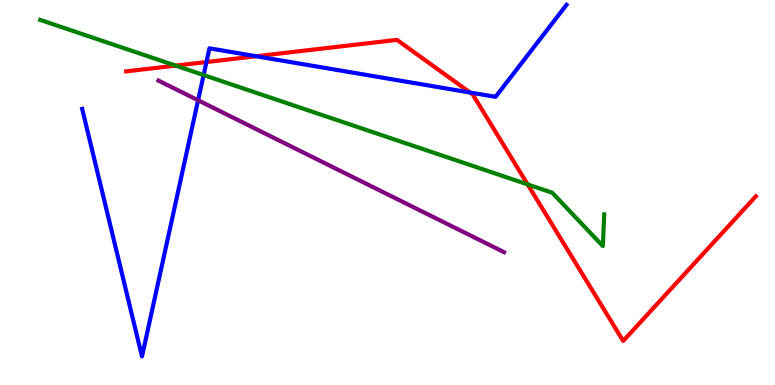[{'lines': ['blue', 'red'], 'intersections': [{'x': 2.66, 'y': 8.39}, {'x': 3.31, 'y': 8.54}, {'x': 6.07, 'y': 7.6}]}, {'lines': ['green', 'red'], 'intersections': [{'x': 2.27, 'y': 8.3}, {'x': 6.81, 'y': 5.21}]}, {'lines': ['purple', 'red'], 'intersections': []}, {'lines': ['blue', 'green'], 'intersections': [{'x': 2.63, 'y': 8.05}]}, {'lines': ['blue', 'purple'], 'intersections': [{'x': 2.56, 'y': 7.4}]}, {'lines': ['green', 'purple'], 'intersections': []}]